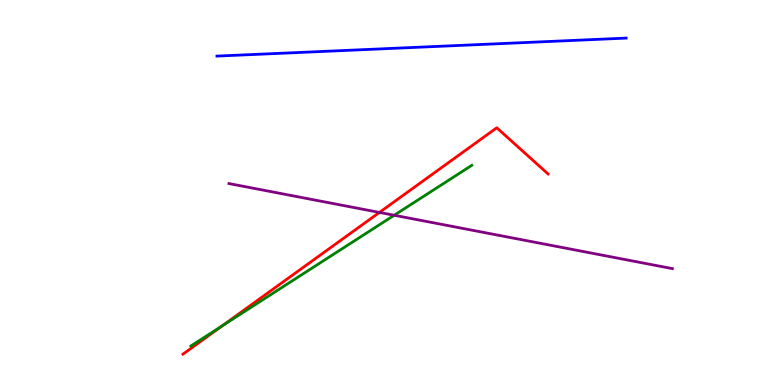[{'lines': ['blue', 'red'], 'intersections': []}, {'lines': ['green', 'red'], 'intersections': [{'x': 2.86, 'y': 1.53}]}, {'lines': ['purple', 'red'], 'intersections': [{'x': 4.9, 'y': 4.48}]}, {'lines': ['blue', 'green'], 'intersections': []}, {'lines': ['blue', 'purple'], 'intersections': []}, {'lines': ['green', 'purple'], 'intersections': [{'x': 5.09, 'y': 4.41}]}]